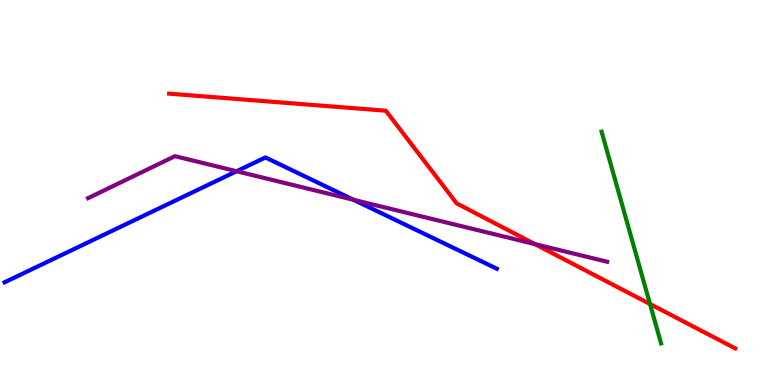[{'lines': ['blue', 'red'], 'intersections': []}, {'lines': ['green', 'red'], 'intersections': [{'x': 8.39, 'y': 2.1}]}, {'lines': ['purple', 'red'], 'intersections': [{'x': 6.9, 'y': 3.66}]}, {'lines': ['blue', 'green'], 'intersections': []}, {'lines': ['blue', 'purple'], 'intersections': [{'x': 3.05, 'y': 5.55}, {'x': 4.56, 'y': 4.81}]}, {'lines': ['green', 'purple'], 'intersections': []}]